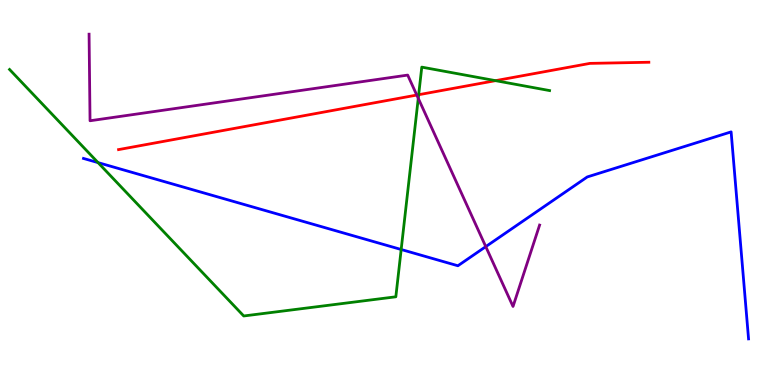[{'lines': ['blue', 'red'], 'intersections': []}, {'lines': ['green', 'red'], 'intersections': [{'x': 5.4, 'y': 7.54}, {'x': 6.39, 'y': 7.91}]}, {'lines': ['purple', 'red'], 'intersections': [{'x': 5.38, 'y': 7.53}]}, {'lines': ['blue', 'green'], 'intersections': [{'x': 1.27, 'y': 5.78}, {'x': 5.18, 'y': 3.52}]}, {'lines': ['blue', 'purple'], 'intersections': [{'x': 6.27, 'y': 3.59}]}, {'lines': ['green', 'purple'], 'intersections': [{'x': 5.4, 'y': 7.45}]}]